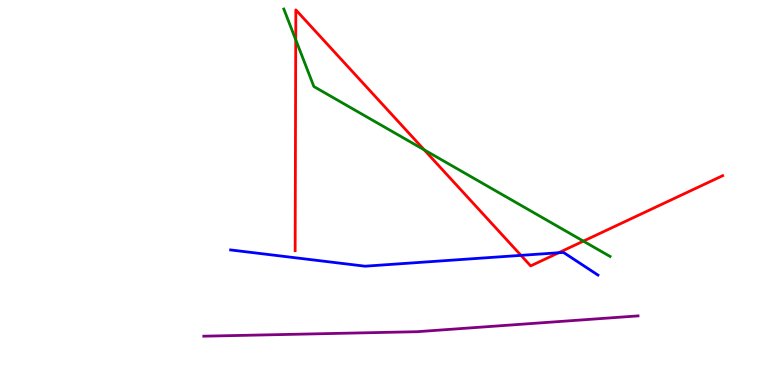[{'lines': ['blue', 'red'], 'intersections': [{'x': 6.72, 'y': 3.37}, {'x': 7.21, 'y': 3.44}]}, {'lines': ['green', 'red'], 'intersections': [{'x': 3.82, 'y': 8.97}, {'x': 5.47, 'y': 6.11}, {'x': 7.53, 'y': 3.74}]}, {'lines': ['purple', 'red'], 'intersections': []}, {'lines': ['blue', 'green'], 'intersections': []}, {'lines': ['blue', 'purple'], 'intersections': []}, {'lines': ['green', 'purple'], 'intersections': []}]